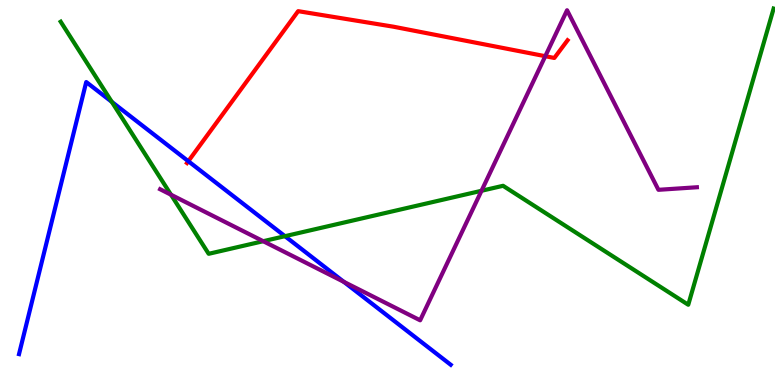[{'lines': ['blue', 'red'], 'intersections': [{'x': 2.43, 'y': 5.81}]}, {'lines': ['green', 'red'], 'intersections': []}, {'lines': ['purple', 'red'], 'intersections': [{'x': 7.04, 'y': 8.54}]}, {'lines': ['blue', 'green'], 'intersections': [{'x': 1.44, 'y': 7.35}, {'x': 3.68, 'y': 3.87}]}, {'lines': ['blue', 'purple'], 'intersections': [{'x': 4.44, 'y': 2.68}]}, {'lines': ['green', 'purple'], 'intersections': [{'x': 2.21, 'y': 4.94}, {'x': 3.4, 'y': 3.73}, {'x': 6.21, 'y': 5.04}]}]